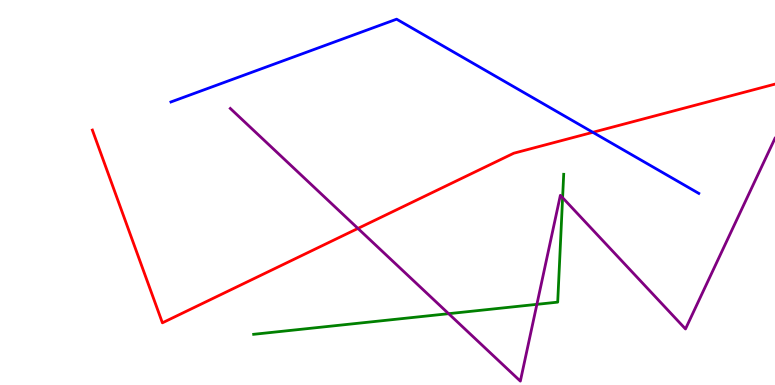[{'lines': ['blue', 'red'], 'intersections': [{'x': 7.65, 'y': 6.56}]}, {'lines': ['green', 'red'], 'intersections': []}, {'lines': ['purple', 'red'], 'intersections': [{'x': 4.62, 'y': 4.07}]}, {'lines': ['blue', 'green'], 'intersections': []}, {'lines': ['blue', 'purple'], 'intersections': []}, {'lines': ['green', 'purple'], 'intersections': [{'x': 5.79, 'y': 1.85}, {'x': 6.93, 'y': 2.09}, {'x': 7.26, 'y': 4.87}]}]